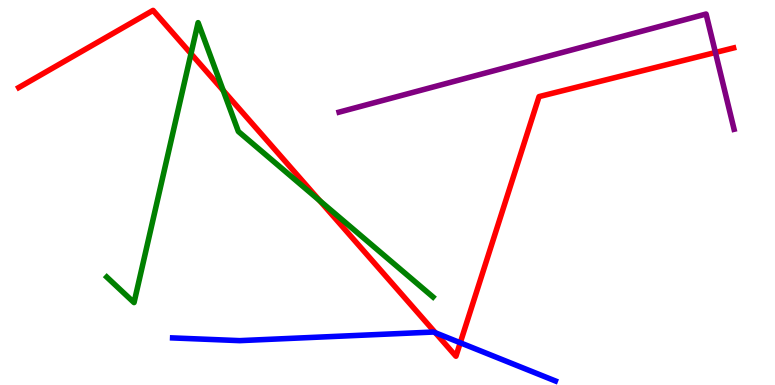[{'lines': ['blue', 'red'], 'intersections': [{'x': 5.62, 'y': 1.36}, {'x': 5.94, 'y': 1.1}]}, {'lines': ['green', 'red'], 'intersections': [{'x': 2.46, 'y': 8.6}, {'x': 2.88, 'y': 7.65}, {'x': 4.12, 'y': 4.79}]}, {'lines': ['purple', 'red'], 'intersections': [{'x': 9.23, 'y': 8.64}]}, {'lines': ['blue', 'green'], 'intersections': []}, {'lines': ['blue', 'purple'], 'intersections': []}, {'lines': ['green', 'purple'], 'intersections': []}]